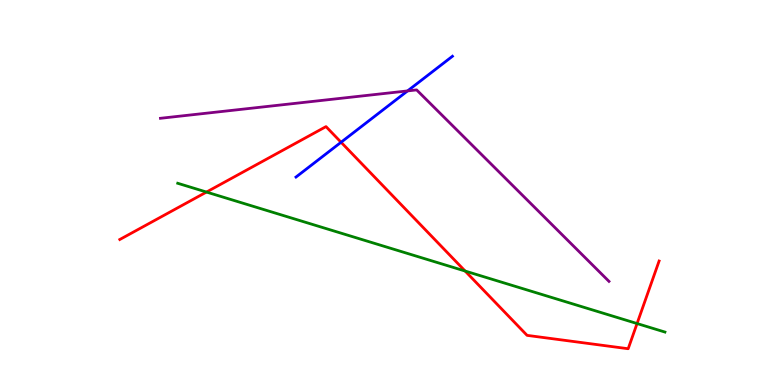[{'lines': ['blue', 'red'], 'intersections': [{'x': 4.4, 'y': 6.31}]}, {'lines': ['green', 'red'], 'intersections': [{'x': 2.66, 'y': 5.01}, {'x': 6.0, 'y': 2.96}, {'x': 8.22, 'y': 1.6}]}, {'lines': ['purple', 'red'], 'intersections': []}, {'lines': ['blue', 'green'], 'intersections': []}, {'lines': ['blue', 'purple'], 'intersections': [{'x': 5.26, 'y': 7.64}]}, {'lines': ['green', 'purple'], 'intersections': []}]